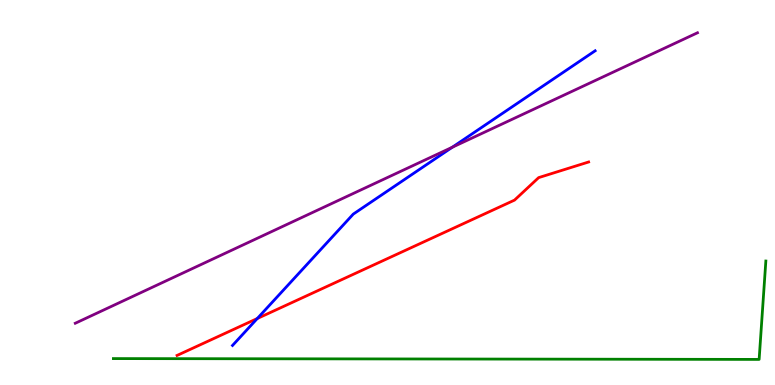[{'lines': ['blue', 'red'], 'intersections': [{'x': 3.32, 'y': 1.73}]}, {'lines': ['green', 'red'], 'intersections': []}, {'lines': ['purple', 'red'], 'intersections': []}, {'lines': ['blue', 'green'], 'intersections': []}, {'lines': ['blue', 'purple'], 'intersections': [{'x': 5.84, 'y': 6.18}]}, {'lines': ['green', 'purple'], 'intersections': []}]